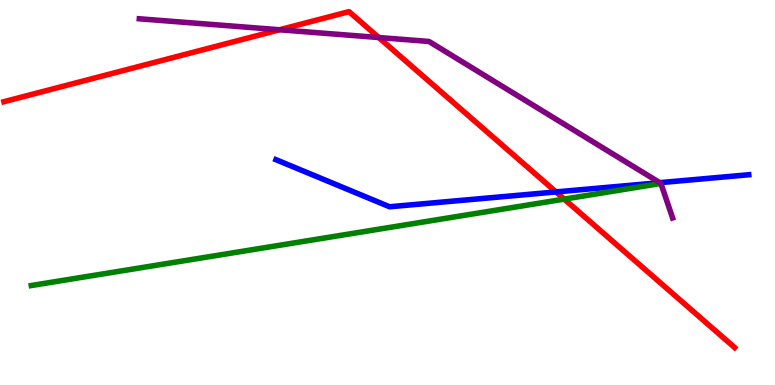[{'lines': ['blue', 'red'], 'intersections': [{'x': 7.17, 'y': 5.01}]}, {'lines': ['green', 'red'], 'intersections': [{'x': 7.28, 'y': 4.83}]}, {'lines': ['purple', 'red'], 'intersections': [{'x': 3.61, 'y': 9.23}, {'x': 4.89, 'y': 9.03}]}, {'lines': ['blue', 'green'], 'intersections': []}, {'lines': ['blue', 'purple'], 'intersections': [{'x': 8.51, 'y': 5.26}]}, {'lines': ['green', 'purple'], 'intersections': []}]